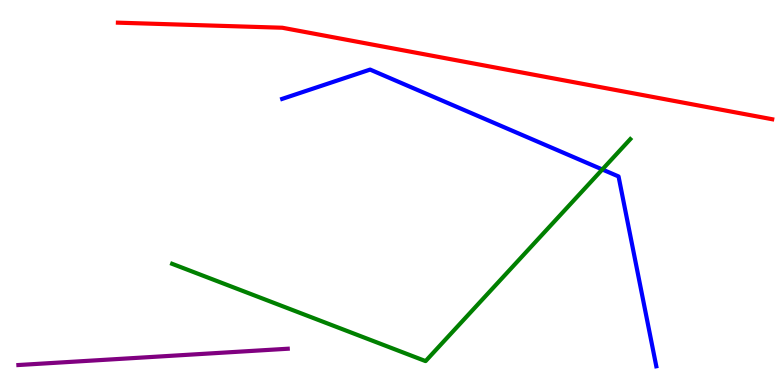[{'lines': ['blue', 'red'], 'intersections': []}, {'lines': ['green', 'red'], 'intersections': []}, {'lines': ['purple', 'red'], 'intersections': []}, {'lines': ['blue', 'green'], 'intersections': [{'x': 7.77, 'y': 5.6}]}, {'lines': ['blue', 'purple'], 'intersections': []}, {'lines': ['green', 'purple'], 'intersections': []}]